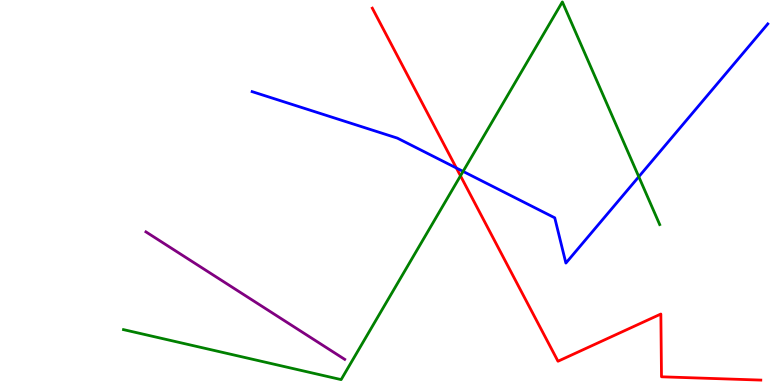[{'lines': ['blue', 'red'], 'intersections': [{'x': 5.89, 'y': 5.64}]}, {'lines': ['green', 'red'], 'intersections': [{'x': 5.94, 'y': 5.43}]}, {'lines': ['purple', 'red'], 'intersections': []}, {'lines': ['blue', 'green'], 'intersections': [{'x': 5.98, 'y': 5.55}, {'x': 8.24, 'y': 5.41}]}, {'lines': ['blue', 'purple'], 'intersections': []}, {'lines': ['green', 'purple'], 'intersections': []}]